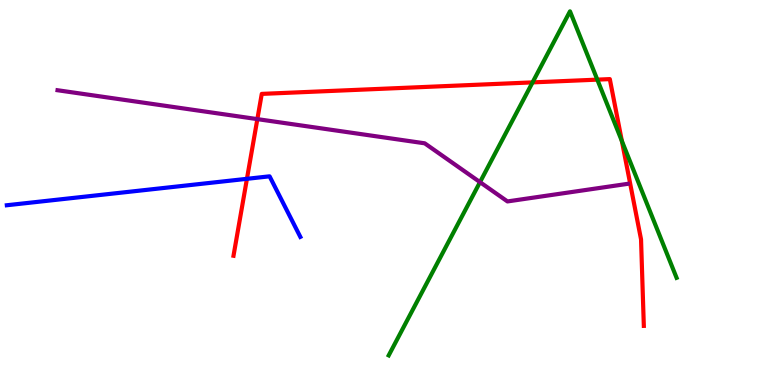[{'lines': ['blue', 'red'], 'intersections': [{'x': 3.19, 'y': 5.36}]}, {'lines': ['green', 'red'], 'intersections': [{'x': 6.87, 'y': 7.86}, {'x': 7.71, 'y': 7.93}, {'x': 8.02, 'y': 6.34}]}, {'lines': ['purple', 'red'], 'intersections': [{'x': 3.32, 'y': 6.91}]}, {'lines': ['blue', 'green'], 'intersections': []}, {'lines': ['blue', 'purple'], 'intersections': []}, {'lines': ['green', 'purple'], 'intersections': [{'x': 6.19, 'y': 5.27}]}]